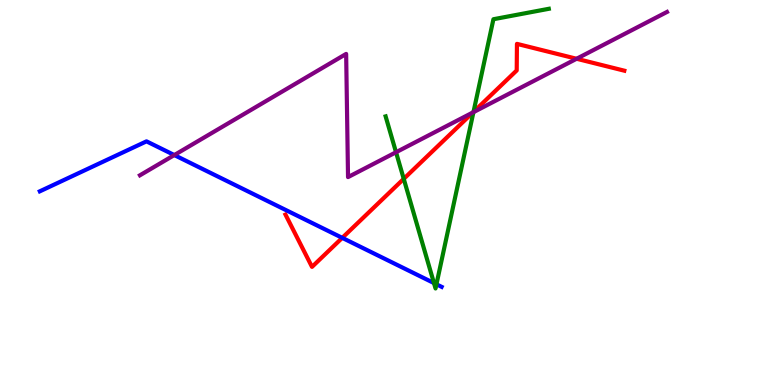[{'lines': ['blue', 'red'], 'intersections': [{'x': 4.42, 'y': 3.82}]}, {'lines': ['green', 'red'], 'intersections': [{'x': 5.21, 'y': 5.35}, {'x': 6.11, 'y': 7.09}]}, {'lines': ['purple', 'red'], 'intersections': [{'x': 6.1, 'y': 7.08}, {'x': 7.44, 'y': 8.47}]}, {'lines': ['blue', 'green'], 'intersections': [{'x': 5.6, 'y': 2.65}, {'x': 5.63, 'y': 2.62}]}, {'lines': ['blue', 'purple'], 'intersections': [{'x': 2.25, 'y': 5.97}]}, {'lines': ['green', 'purple'], 'intersections': [{'x': 5.11, 'y': 6.05}, {'x': 6.11, 'y': 7.09}]}]